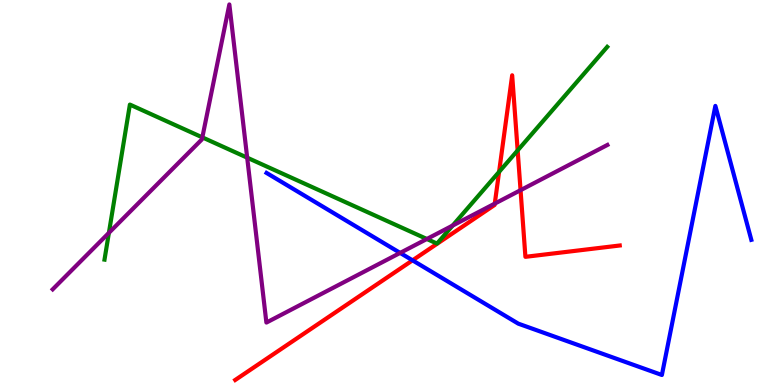[{'lines': ['blue', 'red'], 'intersections': [{'x': 5.32, 'y': 3.24}]}, {'lines': ['green', 'red'], 'intersections': [{'x': 6.44, 'y': 5.54}, {'x': 6.68, 'y': 6.09}]}, {'lines': ['purple', 'red'], 'intersections': [{'x': 6.38, 'y': 4.71}, {'x': 6.72, 'y': 5.06}]}, {'lines': ['blue', 'green'], 'intersections': []}, {'lines': ['blue', 'purple'], 'intersections': [{'x': 5.16, 'y': 3.43}]}, {'lines': ['green', 'purple'], 'intersections': [{'x': 1.41, 'y': 3.95}, {'x': 2.61, 'y': 6.43}, {'x': 3.19, 'y': 5.9}, {'x': 5.51, 'y': 3.79}, {'x': 5.84, 'y': 4.14}]}]